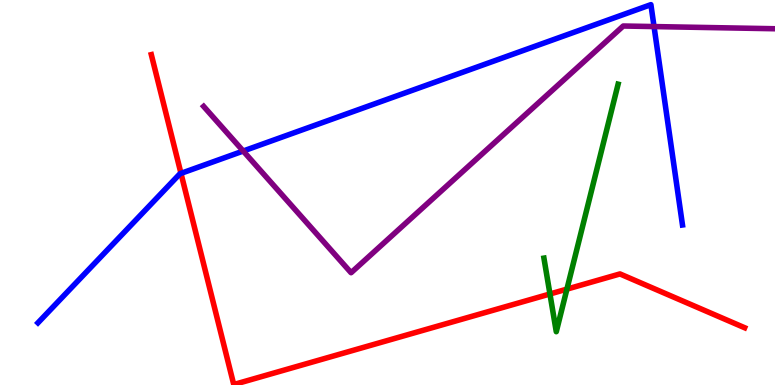[{'lines': ['blue', 'red'], 'intersections': [{'x': 2.34, 'y': 5.5}]}, {'lines': ['green', 'red'], 'intersections': [{'x': 7.1, 'y': 2.36}, {'x': 7.32, 'y': 2.49}]}, {'lines': ['purple', 'red'], 'intersections': []}, {'lines': ['blue', 'green'], 'intersections': []}, {'lines': ['blue', 'purple'], 'intersections': [{'x': 3.14, 'y': 6.08}, {'x': 8.44, 'y': 9.31}]}, {'lines': ['green', 'purple'], 'intersections': []}]